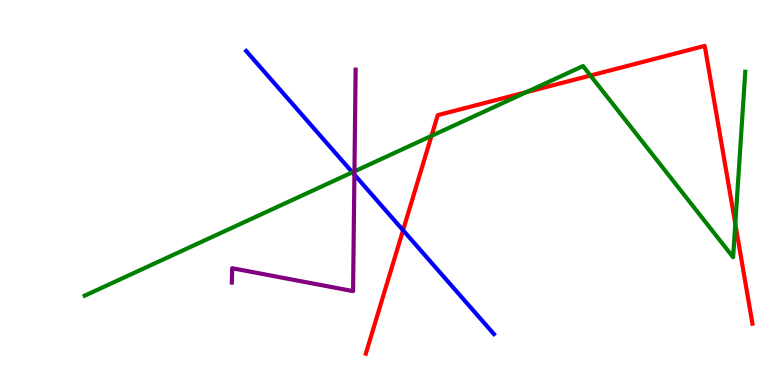[{'lines': ['blue', 'red'], 'intersections': [{'x': 5.2, 'y': 4.02}]}, {'lines': ['green', 'red'], 'intersections': [{'x': 5.57, 'y': 6.47}, {'x': 6.79, 'y': 7.61}, {'x': 7.62, 'y': 8.04}, {'x': 9.49, 'y': 4.19}]}, {'lines': ['purple', 'red'], 'intersections': []}, {'lines': ['blue', 'green'], 'intersections': [{'x': 4.55, 'y': 5.52}]}, {'lines': ['blue', 'purple'], 'intersections': [{'x': 4.57, 'y': 5.46}]}, {'lines': ['green', 'purple'], 'intersections': [{'x': 4.57, 'y': 5.55}]}]